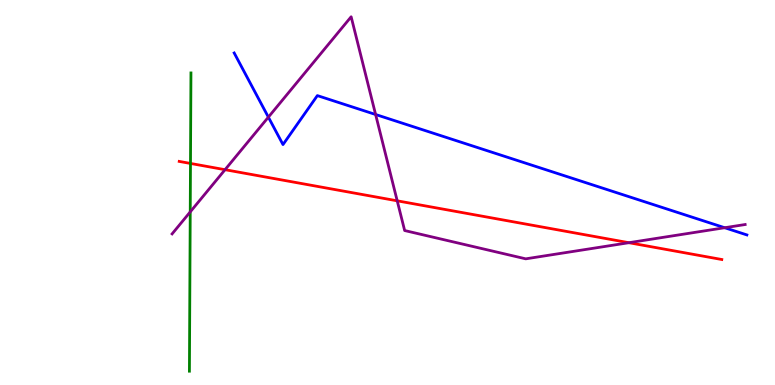[{'lines': ['blue', 'red'], 'intersections': []}, {'lines': ['green', 'red'], 'intersections': [{'x': 2.46, 'y': 5.75}]}, {'lines': ['purple', 'red'], 'intersections': [{'x': 2.9, 'y': 5.59}, {'x': 5.13, 'y': 4.78}, {'x': 8.11, 'y': 3.7}]}, {'lines': ['blue', 'green'], 'intersections': []}, {'lines': ['blue', 'purple'], 'intersections': [{'x': 3.46, 'y': 6.96}, {'x': 4.85, 'y': 7.03}, {'x': 9.35, 'y': 4.09}]}, {'lines': ['green', 'purple'], 'intersections': [{'x': 2.45, 'y': 4.5}]}]